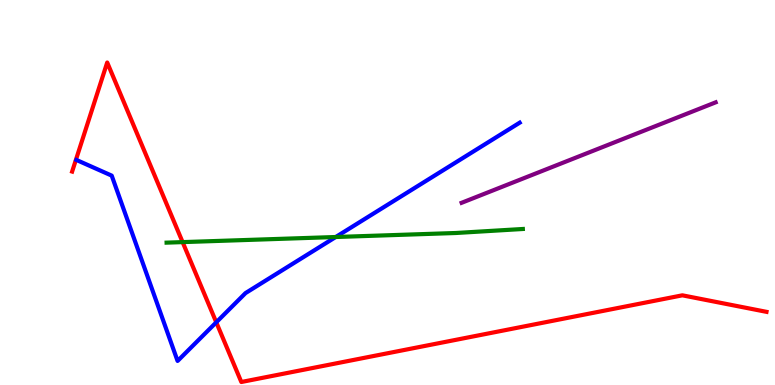[{'lines': ['blue', 'red'], 'intersections': [{'x': 2.79, 'y': 1.63}]}, {'lines': ['green', 'red'], 'intersections': [{'x': 2.36, 'y': 3.71}]}, {'lines': ['purple', 'red'], 'intersections': []}, {'lines': ['blue', 'green'], 'intersections': [{'x': 4.33, 'y': 3.84}]}, {'lines': ['blue', 'purple'], 'intersections': []}, {'lines': ['green', 'purple'], 'intersections': []}]